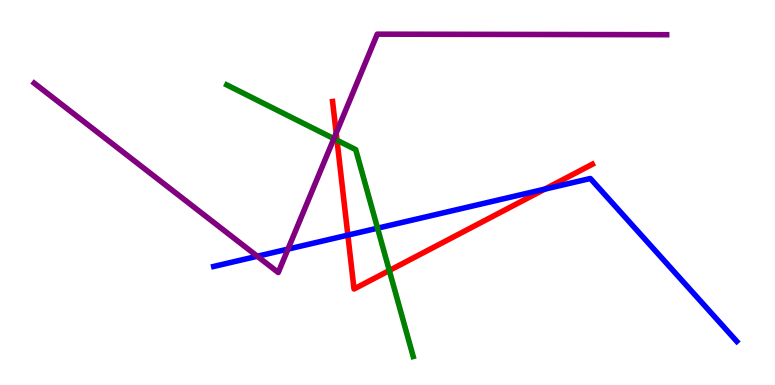[{'lines': ['blue', 'red'], 'intersections': [{'x': 4.49, 'y': 3.89}, {'x': 7.03, 'y': 5.09}]}, {'lines': ['green', 'red'], 'intersections': [{'x': 4.35, 'y': 6.36}, {'x': 5.02, 'y': 2.97}]}, {'lines': ['purple', 'red'], 'intersections': [{'x': 4.34, 'y': 6.54}]}, {'lines': ['blue', 'green'], 'intersections': [{'x': 4.87, 'y': 4.07}]}, {'lines': ['blue', 'purple'], 'intersections': [{'x': 3.32, 'y': 3.34}, {'x': 3.72, 'y': 3.53}]}, {'lines': ['green', 'purple'], 'intersections': [{'x': 4.31, 'y': 6.4}]}]